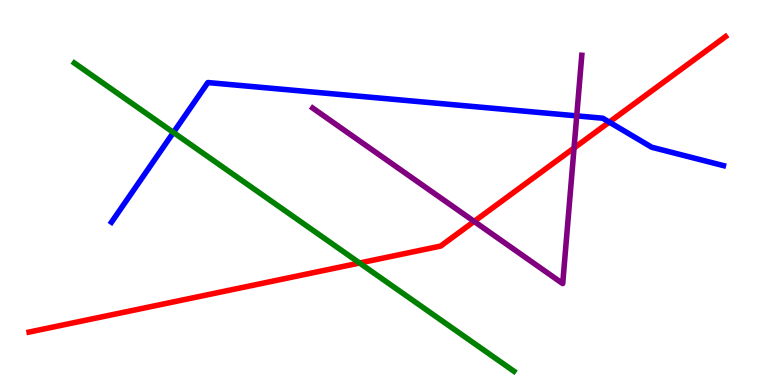[{'lines': ['blue', 'red'], 'intersections': [{'x': 7.86, 'y': 6.83}]}, {'lines': ['green', 'red'], 'intersections': [{'x': 4.64, 'y': 3.17}]}, {'lines': ['purple', 'red'], 'intersections': [{'x': 6.12, 'y': 4.25}, {'x': 7.41, 'y': 6.16}]}, {'lines': ['blue', 'green'], 'intersections': [{'x': 2.24, 'y': 6.56}]}, {'lines': ['blue', 'purple'], 'intersections': [{'x': 7.44, 'y': 6.99}]}, {'lines': ['green', 'purple'], 'intersections': []}]